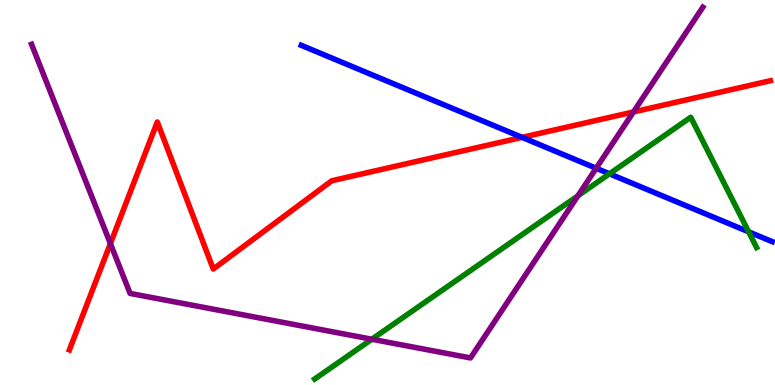[{'lines': ['blue', 'red'], 'intersections': [{'x': 6.74, 'y': 6.43}]}, {'lines': ['green', 'red'], 'intersections': []}, {'lines': ['purple', 'red'], 'intersections': [{'x': 1.42, 'y': 3.67}, {'x': 8.17, 'y': 7.09}]}, {'lines': ['blue', 'green'], 'intersections': [{'x': 7.86, 'y': 5.49}, {'x': 9.66, 'y': 3.98}]}, {'lines': ['blue', 'purple'], 'intersections': [{'x': 7.69, 'y': 5.63}]}, {'lines': ['green', 'purple'], 'intersections': [{'x': 4.8, 'y': 1.19}, {'x': 7.46, 'y': 4.92}]}]